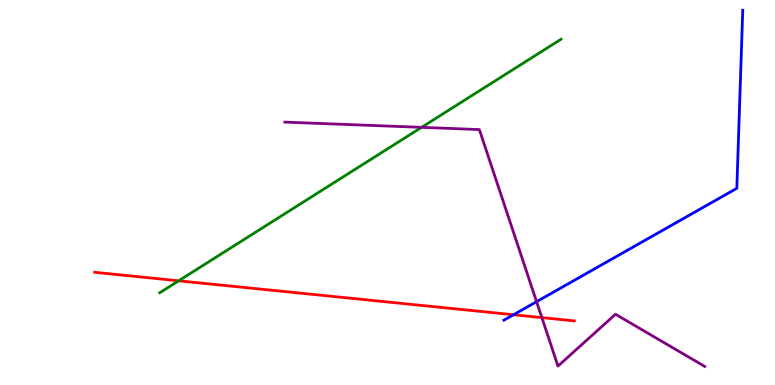[{'lines': ['blue', 'red'], 'intersections': [{'x': 6.63, 'y': 1.82}]}, {'lines': ['green', 'red'], 'intersections': [{'x': 2.31, 'y': 2.71}]}, {'lines': ['purple', 'red'], 'intersections': [{'x': 6.99, 'y': 1.75}]}, {'lines': ['blue', 'green'], 'intersections': []}, {'lines': ['blue', 'purple'], 'intersections': [{'x': 6.92, 'y': 2.16}]}, {'lines': ['green', 'purple'], 'intersections': [{'x': 5.44, 'y': 6.69}]}]